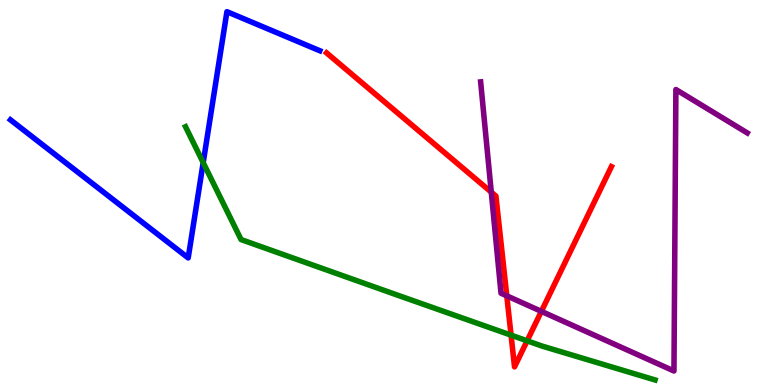[{'lines': ['blue', 'red'], 'intersections': []}, {'lines': ['green', 'red'], 'intersections': [{'x': 6.59, 'y': 1.29}, {'x': 6.8, 'y': 1.15}]}, {'lines': ['purple', 'red'], 'intersections': [{'x': 6.34, 'y': 5.01}, {'x': 6.54, 'y': 2.32}, {'x': 6.99, 'y': 1.91}]}, {'lines': ['blue', 'green'], 'intersections': [{'x': 2.62, 'y': 5.78}]}, {'lines': ['blue', 'purple'], 'intersections': []}, {'lines': ['green', 'purple'], 'intersections': []}]